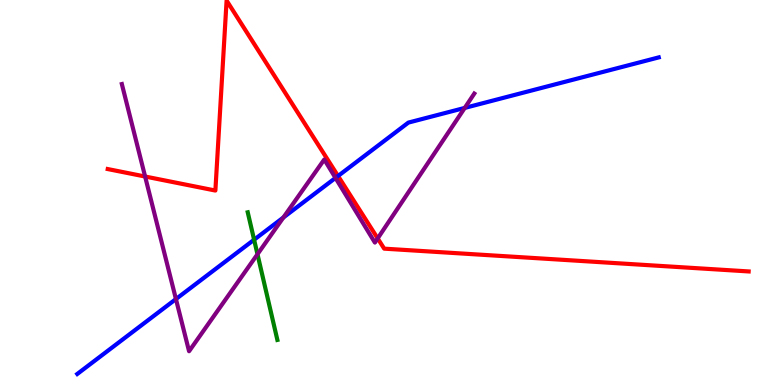[{'lines': ['blue', 'red'], 'intersections': [{'x': 4.36, 'y': 5.43}]}, {'lines': ['green', 'red'], 'intersections': []}, {'lines': ['purple', 'red'], 'intersections': [{'x': 1.87, 'y': 5.42}, {'x': 4.87, 'y': 3.81}]}, {'lines': ['blue', 'green'], 'intersections': [{'x': 3.28, 'y': 3.77}]}, {'lines': ['blue', 'purple'], 'intersections': [{'x': 2.27, 'y': 2.23}, {'x': 3.66, 'y': 4.35}, {'x': 4.33, 'y': 5.38}, {'x': 6.0, 'y': 7.2}]}, {'lines': ['green', 'purple'], 'intersections': [{'x': 3.32, 'y': 3.4}]}]